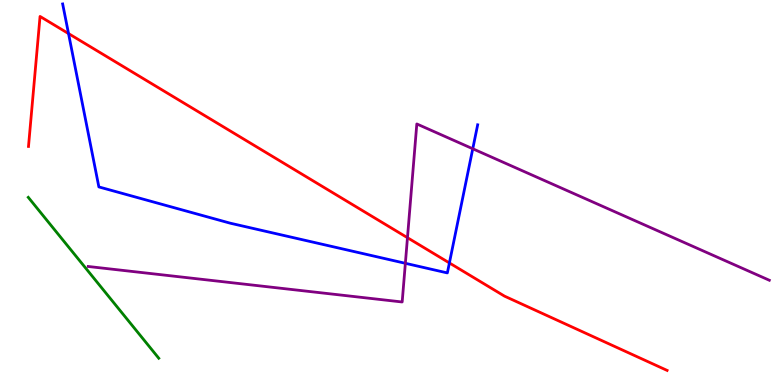[{'lines': ['blue', 'red'], 'intersections': [{'x': 0.884, 'y': 9.13}, {'x': 5.8, 'y': 3.17}]}, {'lines': ['green', 'red'], 'intersections': []}, {'lines': ['purple', 'red'], 'intersections': [{'x': 5.26, 'y': 3.83}]}, {'lines': ['blue', 'green'], 'intersections': []}, {'lines': ['blue', 'purple'], 'intersections': [{'x': 5.23, 'y': 3.16}, {'x': 6.1, 'y': 6.14}]}, {'lines': ['green', 'purple'], 'intersections': []}]